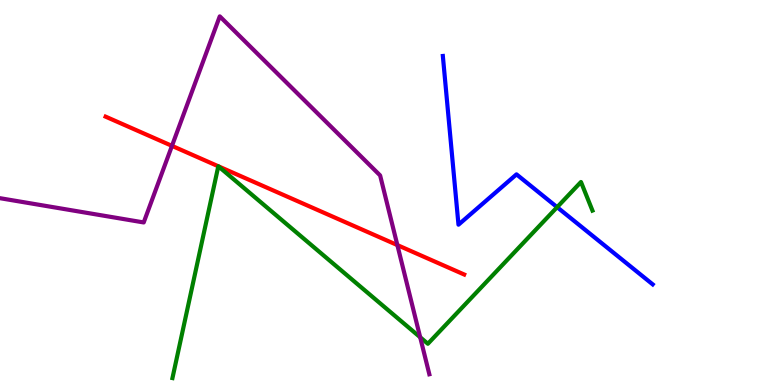[{'lines': ['blue', 'red'], 'intersections': []}, {'lines': ['green', 'red'], 'intersections': [{'x': 2.82, 'y': 5.68}, {'x': 2.82, 'y': 5.68}]}, {'lines': ['purple', 'red'], 'intersections': [{'x': 2.22, 'y': 6.21}, {'x': 5.13, 'y': 3.63}]}, {'lines': ['blue', 'green'], 'intersections': [{'x': 7.19, 'y': 4.62}]}, {'lines': ['blue', 'purple'], 'intersections': []}, {'lines': ['green', 'purple'], 'intersections': [{'x': 5.42, 'y': 1.24}]}]